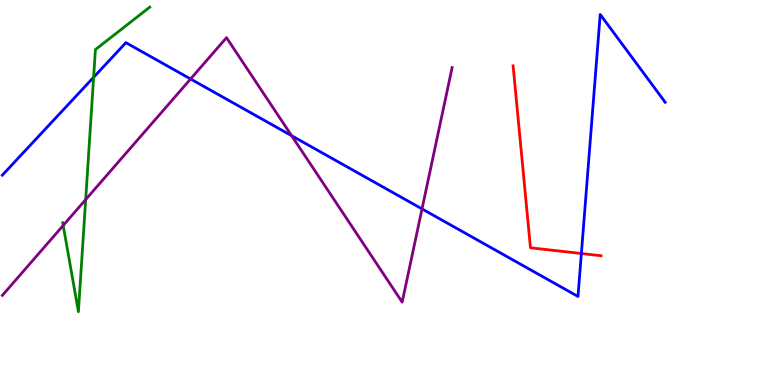[{'lines': ['blue', 'red'], 'intersections': [{'x': 7.5, 'y': 3.42}]}, {'lines': ['green', 'red'], 'intersections': []}, {'lines': ['purple', 'red'], 'intersections': []}, {'lines': ['blue', 'green'], 'intersections': [{'x': 1.21, 'y': 7.99}]}, {'lines': ['blue', 'purple'], 'intersections': [{'x': 2.46, 'y': 7.95}, {'x': 3.76, 'y': 6.48}, {'x': 5.45, 'y': 4.57}]}, {'lines': ['green', 'purple'], 'intersections': [{'x': 0.815, 'y': 4.14}, {'x': 1.11, 'y': 4.82}]}]